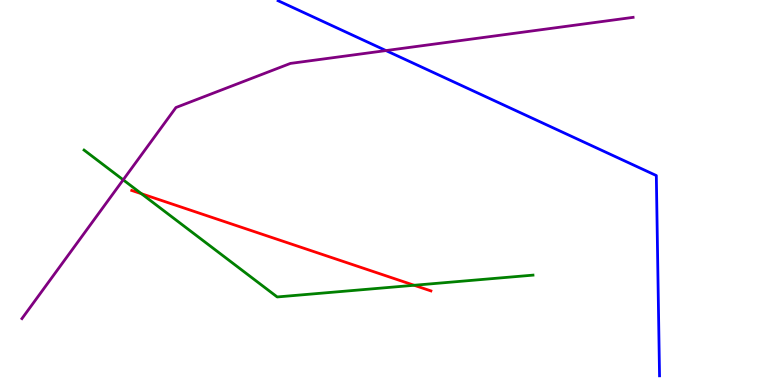[{'lines': ['blue', 'red'], 'intersections': []}, {'lines': ['green', 'red'], 'intersections': [{'x': 1.83, 'y': 4.97}, {'x': 5.34, 'y': 2.59}]}, {'lines': ['purple', 'red'], 'intersections': []}, {'lines': ['blue', 'green'], 'intersections': []}, {'lines': ['blue', 'purple'], 'intersections': [{'x': 4.98, 'y': 8.69}]}, {'lines': ['green', 'purple'], 'intersections': [{'x': 1.59, 'y': 5.33}]}]